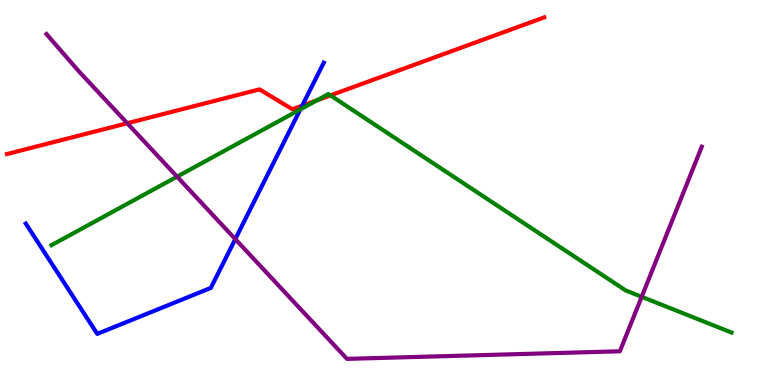[{'lines': ['blue', 'red'], 'intersections': [{'x': 3.9, 'y': 7.25}]}, {'lines': ['green', 'red'], 'intersections': [{'x': 4.09, 'y': 7.4}, {'x': 4.26, 'y': 7.52}]}, {'lines': ['purple', 'red'], 'intersections': [{'x': 1.64, 'y': 6.8}]}, {'lines': ['blue', 'green'], 'intersections': [{'x': 3.88, 'y': 7.16}]}, {'lines': ['blue', 'purple'], 'intersections': [{'x': 3.04, 'y': 3.79}]}, {'lines': ['green', 'purple'], 'intersections': [{'x': 2.28, 'y': 5.41}, {'x': 8.28, 'y': 2.29}]}]